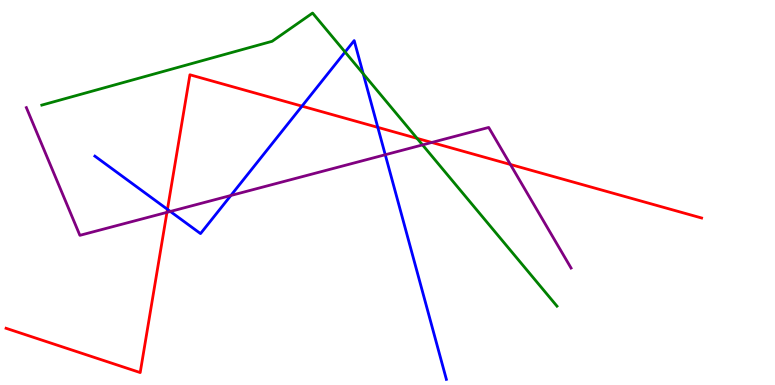[{'lines': ['blue', 'red'], 'intersections': [{'x': 2.16, 'y': 4.56}, {'x': 3.9, 'y': 7.24}, {'x': 4.87, 'y': 6.69}]}, {'lines': ['green', 'red'], 'intersections': [{'x': 5.38, 'y': 6.41}]}, {'lines': ['purple', 'red'], 'intersections': [{'x': 2.15, 'y': 4.48}, {'x': 5.57, 'y': 6.3}, {'x': 6.59, 'y': 5.73}]}, {'lines': ['blue', 'green'], 'intersections': [{'x': 4.45, 'y': 8.65}, {'x': 4.69, 'y': 8.08}]}, {'lines': ['blue', 'purple'], 'intersections': [{'x': 2.2, 'y': 4.51}, {'x': 2.98, 'y': 4.92}, {'x': 4.97, 'y': 5.98}]}, {'lines': ['green', 'purple'], 'intersections': [{'x': 5.45, 'y': 6.24}]}]